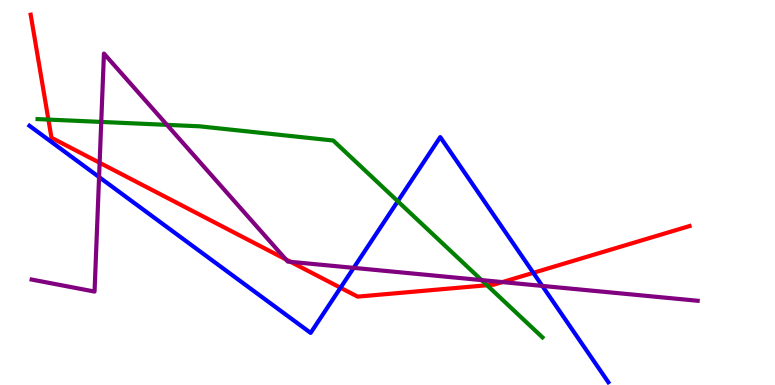[{'lines': ['blue', 'red'], 'intersections': [{'x': 4.39, 'y': 2.53}, {'x': 6.88, 'y': 2.91}]}, {'lines': ['green', 'red'], 'intersections': [{'x': 0.625, 'y': 6.89}, {'x': 6.28, 'y': 2.59}]}, {'lines': ['purple', 'red'], 'intersections': [{'x': 1.29, 'y': 5.77}, {'x': 3.69, 'y': 3.26}, {'x': 3.75, 'y': 3.2}, {'x': 6.48, 'y': 2.67}]}, {'lines': ['blue', 'green'], 'intersections': [{'x': 5.13, 'y': 4.77}]}, {'lines': ['blue', 'purple'], 'intersections': [{'x': 1.28, 'y': 5.4}, {'x': 4.56, 'y': 3.04}, {'x': 7.0, 'y': 2.57}]}, {'lines': ['green', 'purple'], 'intersections': [{'x': 1.31, 'y': 6.83}, {'x': 2.15, 'y': 6.76}, {'x': 6.21, 'y': 2.72}]}]